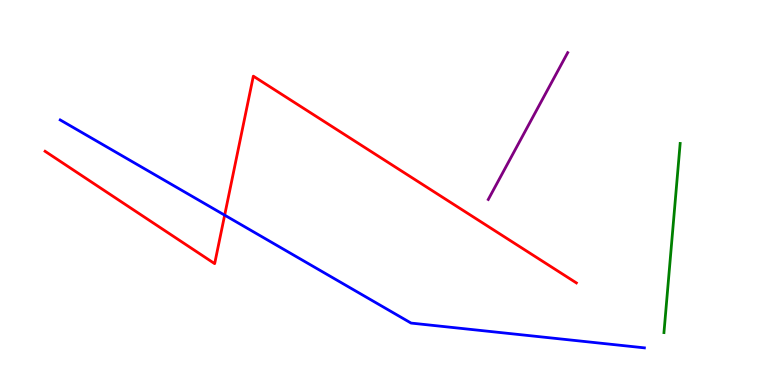[{'lines': ['blue', 'red'], 'intersections': [{'x': 2.9, 'y': 4.41}]}, {'lines': ['green', 'red'], 'intersections': []}, {'lines': ['purple', 'red'], 'intersections': []}, {'lines': ['blue', 'green'], 'intersections': []}, {'lines': ['blue', 'purple'], 'intersections': []}, {'lines': ['green', 'purple'], 'intersections': []}]